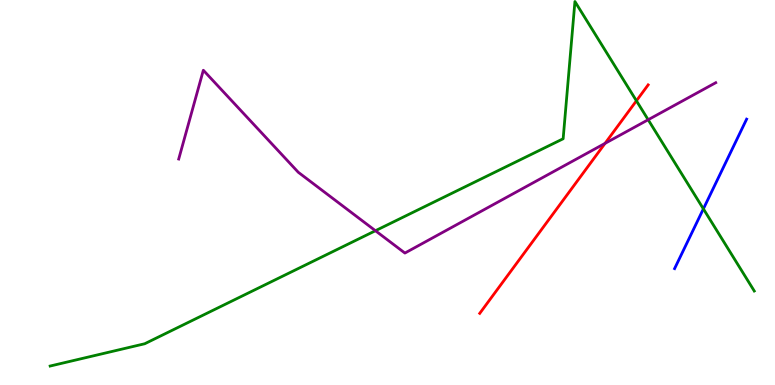[{'lines': ['blue', 'red'], 'intersections': []}, {'lines': ['green', 'red'], 'intersections': [{'x': 8.21, 'y': 7.38}]}, {'lines': ['purple', 'red'], 'intersections': [{'x': 7.81, 'y': 6.28}]}, {'lines': ['blue', 'green'], 'intersections': [{'x': 9.08, 'y': 4.57}]}, {'lines': ['blue', 'purple'], 'intersections': []}, {'lines': ['green', 'purple'], 'intersections': [{'x': 4.84, 'y': 4.01}, {'x': 8.36, 'y': 6.89}]}]